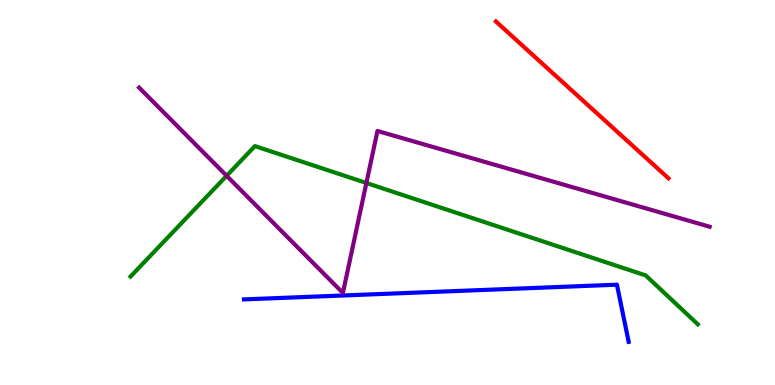[{'lines': ['blue', 'red'], 'intersections': []}, {'lines': ['green', 'red'], 'intersections': []}, {'lines': ['purple', 'red'], 'intersections': []}, {'lines': ['blue', 'green'], 'intersections': []}, {'lines': ['blue', 'purple'], 'intersections': []}, {'lines': ['green', 'purple'], 'intersections': [{'x': 2.92, 'y': 5.43}, {'x': 4.73, 'y': 5.25}]}]